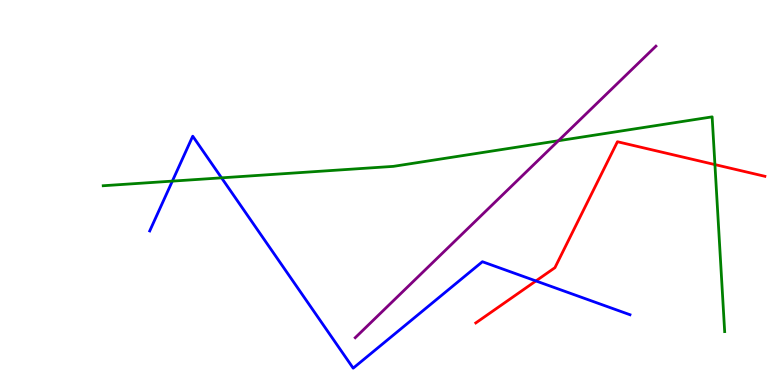[{'lines': ['blue', 'red'], 'intersections': [{'x': 6.92, 'y': 2.7}]}, {'lines': ['green', 'red'], 'intersections': [{'x': 9.22, 'y': 5.72}]}, {'lines': ['purple', 'red'], 'intersections': []}, {'lines': ['blue', 'green'], 'intersections': [{'x': 2.22, 'y': 5.3}, {'x': 2.86, 'y': 5.38}]}, {'lines': ['blue', 'purple'], 'intersections': []}, {'lines': ['green', 'purple'], 'intersections': [{'x': 7.2, 'y': 6.34}]}]